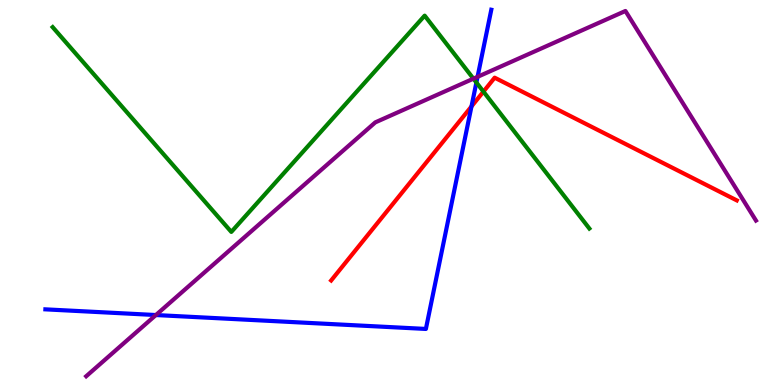[{'lines': ['blue', 'red'], 'intersections': [{'x': 6.08, 'y': 7.24}]}, {'lines': ['green', 'red'], 'intersections': [{'x': 6.24, 'y': 7.62}]}, {'lines': ['purple', 'red'], 'intersections': []}, {'lines': ['blue', 'green'], 'intersections': [{'x': 6.15, 'y': 7.86}]}, {'lines': ['blue', 'purple'], 'intersections': [{'x': 2.01, 'y': 1.82}, {'x': 6.16, 'y': 8.0}]}, {'lines': ['green', 'purple'], 'intersections': [{'x': 6.11, 'y': 7.96}]}]